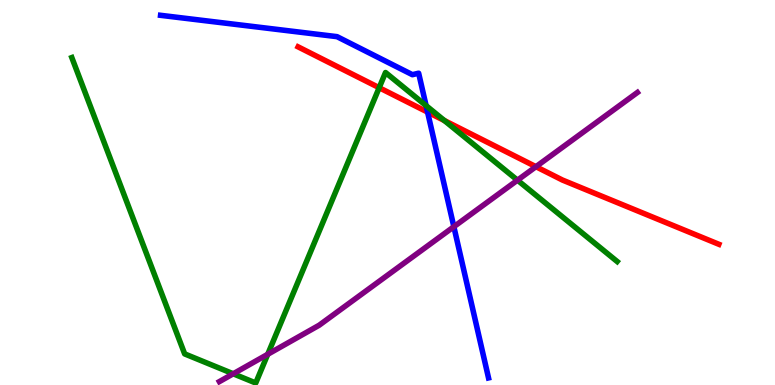[{'lines': ['blue', 'red'], 'intersections': [{'x': 5.52, 'y': 7.09}]}, {'lines': ['green', 'red'], 'intersections': [{'x': 4.89, 'y': 7.72}, {'x': 5.73, 'y': 6.87}]}, {'lines': ['purple', 'red'], 'intersections': [{'x': 6.92, 'y': 5.67}]}, {'lines': ['blue', 'green'], 'intersections': [{'x': 5.5, 'y': 7.26}]}, {'lines': ['blue', 'purple'], 'intersections': [{'x': 5.86, 'y': 4.11}]}, {'lines': ['green', 'purple'], 'intersections': [{'x': 3.01, 'y': 0.291}, {'x': 3.45, 'y': 0.798}, {'x': 6.68, 'y': 5.32}]}]